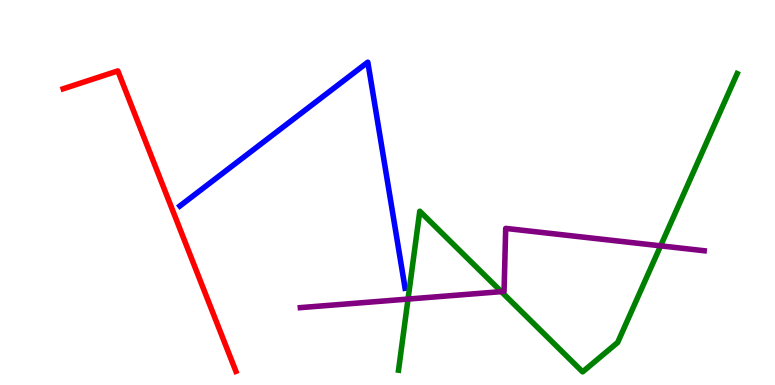[{'lines': ['blue', 'red'], 'intersections': []}, {'lines': ['green', 'red'], 'intersections': []}, {'lines': ['purple', 'red'], 'intersections': []}, {'lines': ['blue', 'green'], 'intersections': []}, {'lines': ['blue', 'purple'], 'intersections': []}, {'lines': ['green', 'purple'], 'intersections': [{'x': 5.26, 'y': 2.23}, {'x': 6.47, 'y': 2.42}, {'x': 8.52, 'y': 3.61}]}]